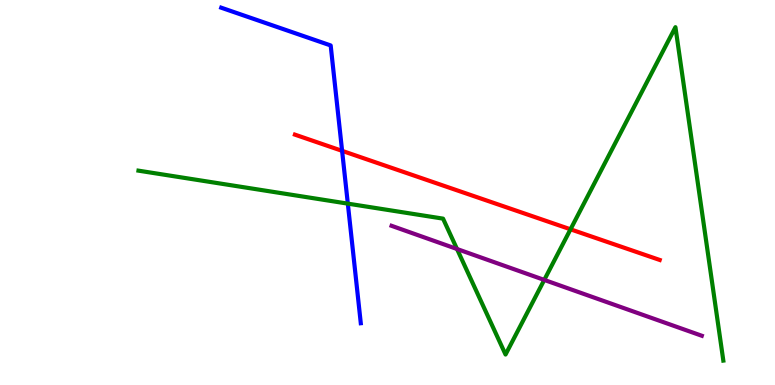[{'lines': ['blue', 'red'], 'intersections': [{'x': 4.41, 'y': 6.08}]}, {'lines': ['green', 'red'], 'intersections': [{'x': 7.36, 'y': 4.04}]}, {'lines': ['purple', 'red'], 'intersections': []}, {'lines': ['blue', 'green'], 'intersections': [{'x': 4.49, 'y': 4.71}]}, {'lines': ['blue', 'purple'], 'intersections': []}, {'lines': ['green', 'purple'], 'intersections': [{'x': 5.9, 'y': 3.53}, {'x': 7.02, 'y': 2.73}]}]